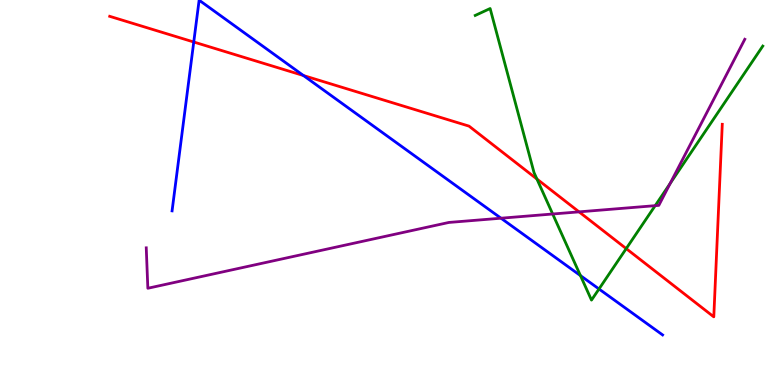[{'lines': ['blue', 'red'], 'intersections': [{'x': 2.5, 'y': 8.91}, {'x': 3.92, 'y': 8.04}]}, {'lines': ['green', 'red'], 'intersections': [{'x': 6.93, 'y': 5.35}, {'x': 8.08, 'y': 3.54}]}, {'lines': ['purple', 'red'], 'intersections': [{'x': 7.47, 'y': 4.5}]}, {'lines': ['blue', 'green'], 'intersections': [{'x': 7.49, 'y': 2.84}, {'x': 7.73, 'y': 2.49}]}, {'lines': ['blue', 'purple'], 'intersections': [{'x': 6.46, 'y': 4.33}]}, {'lines': ['green', 'purple'], 'intersections': [{'x': 7.13, 'y': 4.44}, {'x': 8.45, 'y': 4.66}, {'x': 8.65, 'y': 5.24}]}]